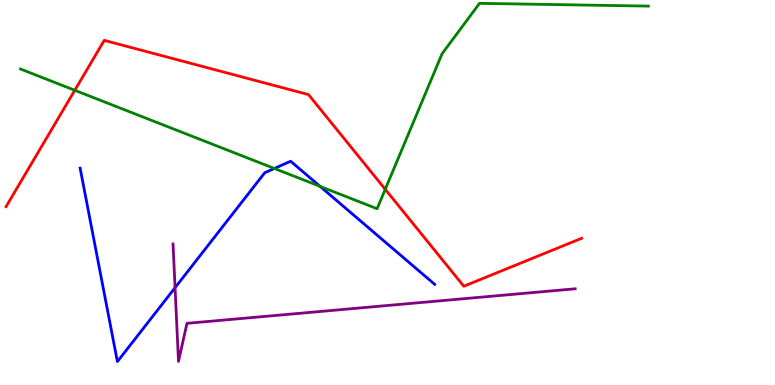[{'lines': ['blue', 'red'], 'intersections': []}, {'lines': ['green', 'red'], 'intersections': [{'x': 0.965, 'y': 7.66}, {'x': 4.97, 'y': 5.08}]}, {'lines': ['purple', 'red'], 'intersections': []}, {'lines': ['blue', 'green'], 'intersections': [{'x': 3.54, 'y': 5.62}, {'x': 4.13, 'y': 5.16}]}, {'lines': ['blue', 'purple'], 'intersections': [{'x': 2.26, 'y': 2.53}]}, {'lines': ['green', 'purple'], 'intersections': []}]